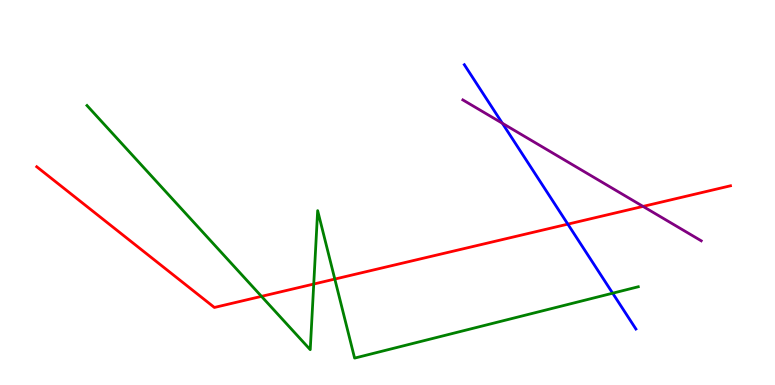[{'lines': ['blue', 'red'], 'intersections': [{'x': 7.33, 'y': 4.18}]}, {'lines': ['green', 'red'], 'intersections': [{'x': 3.37, 'y': 2.3}, {'x': 4.05, 'y': 2.62}, {'x': 4.32, 'y': 2.75}]}, {'lines': ['purple', 'red'], 'intersections': [{'x': 8.3, 'y': 4.64}]}, {'lines': ['blue', 'green'], 'intersections': [{'x': 7.91, 'y': 2.38}]}, {'lines': ['blue', 'purple'], 'intersections': [{'x': 6.48, 'y': 6.8}]}, {'lines': ['green', 'purple'], 'intersections': []}]